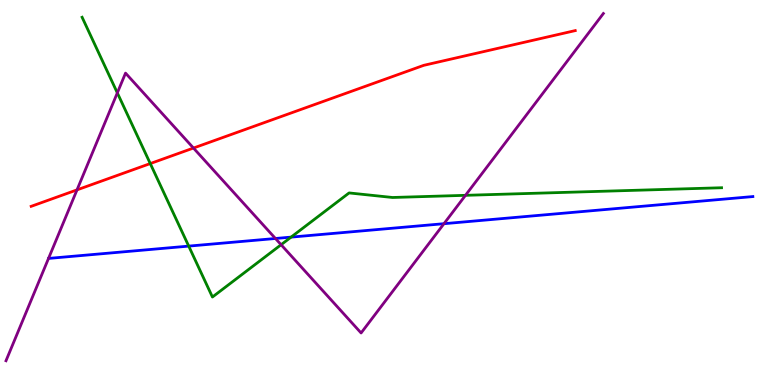[{'lines': ['blue', 'red'], 'intersections': []}, {'lines': ['green', 'red'], 'intersections': [{'x': 1.94, 'y': 5.75}]}, {'lines': ['purple', 'red'], 'intersections': [{'x': 0.994, 'y': 5.07}, {'x': 2.5, 'y': 6.15}]}, {'lines': ['blue', 'green'], 'intersections': [{'x': 2.44, 'y': 3.61}, {'x': 3.76, 'y': 3.84}]}, {'lines': ['blue', 'purple'], 'intersections': [{'x': 3.55, 'y': 3.81}, {'x': 5.73, 'y': 4.19}]}, {'lines': ['green', 'purple'], 'intersections': [{'x': 1.51, 'y': 7.59}, {'x': 3.63, 'y': 3.64}, {'x': 6.01, 'y': 4.93}]}]